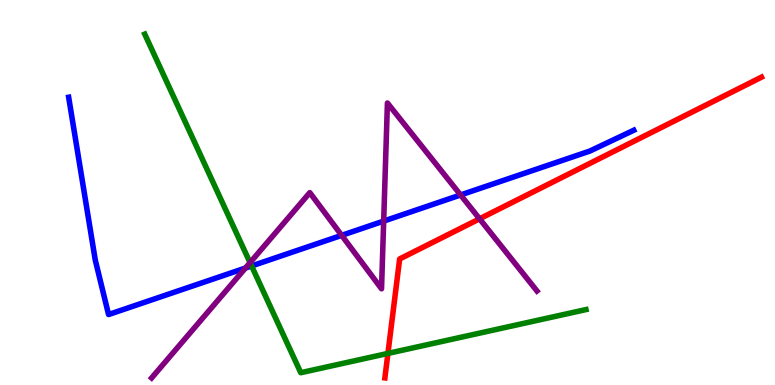[{'lines': ['blue', 'red'], 'intersections': []}, {'lines': ['green', 'red'], 'intersections': [{'x': 5.01, 'y': 0.82}]}, {'lines': ['purple', 'red'], 'intersections': [{'x': 6.19, 'y': 4.32}]}, {'lines': ['blue', 'green'], 'intersections': [{'x': 3.25, 'y': 3.09}]}, {'lines': ['blue', 'purple'], 'intersections': [{'x': 3.17, 'y': 3.04}, {'x': 4.41, 'y': 3.89}, {'x': 4.95, 'y': 4.26}, {'x': 5.94, 'y': 4.94}]}, {'lines': ['green', 'purple'], 'intersections': [{'x': 3.23, 'y': 3.18}]}]